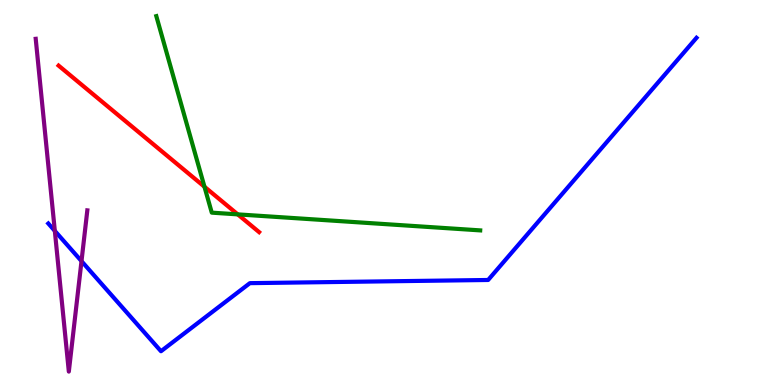[{'lines': ['blue', 'red'], 'intersections': []}, {'lines': ['green', 'red'], 'intersections': [{'x': 2.64, 'y': 5.15}, {'x': 3.07, 'y': 4.43}]}, {'lines': ['purple', 'red'], 'intersections': []}, {'lines': ['blue', 'green'], 'intersections': []}, {'lines': ['blue', 'purple'], 'intersections': [{'x': 0.707, 'y': 4.0}, {'x': 1.05, 'y': 3.22}]}, {'lines': ['green', 'purple'], 'intersections': []}]